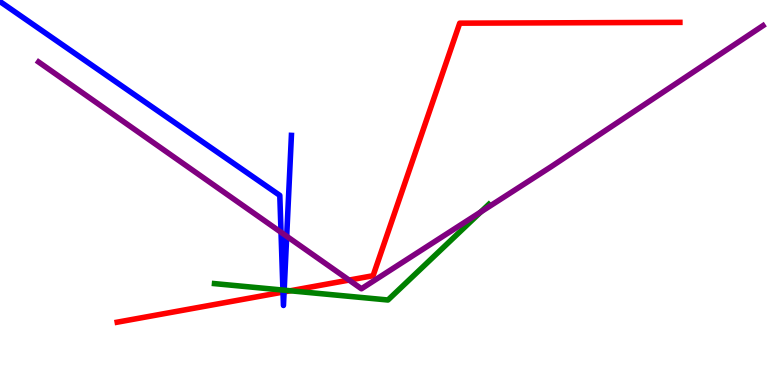[{'lines': ['blue', 'red'], 'intersections': [{'x': 3.65, 'y': 2.41}, {'x': 3.67, 'y': 2.42}]}, {'lines': ['green', 'red'], 'intersections': [{'x': 3.74, 'y': 2.45}]}, {'lines': ['purple', 'red'], 'intersections': [{'x': 4.5, 'y': 2.73}]}, {'lines': ['blue', 'green'], 'intersections': [{'x': 3.65, 'y': 2.47}, {'x': 3.67, 'y': 2.46}]}, {'lines': ['blue', 'purple'], 'intersections': [{'x': 3.63, 'y': 3.97}, {'x': 3.7, 'y': 3.86}]}, {'lines': ['green', 'purple'], 'intersections': [{'x': 6.2, 'y': 4.49}]}]